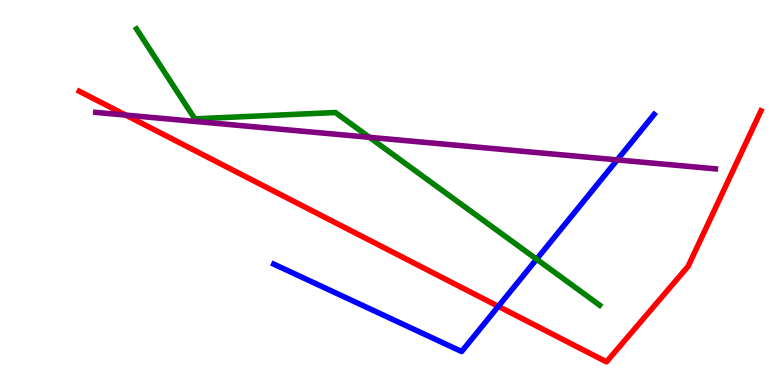[{'lines': ['blue', 'red'], 'intersections': [{'x': 6.43, 'y': 2.04}]}, {'lines': ['green', 'red'], 'intersections': []}, {'lines': ['purple', 'red'], 'intersections': [{'x': 1.62, 'y': 7.01}]}, {'lines': ['blue', 'green'], 'intersections': [{'x': 6.92, 'y': 3.27}]}, {'lines': ['blue', 'purple'], 'intersections': [{'x': 7.96, 'y': 5.85}]}, {'lines': ['green', 'purple'], 'intersections': [{'x': 4.77, 'y': 6.43}]}]